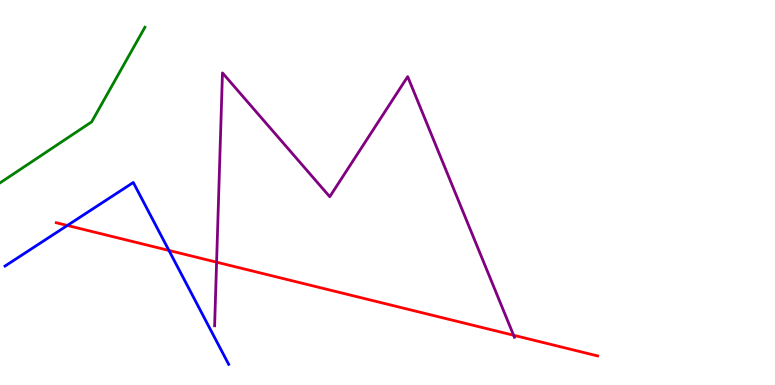[{'lines': ['blue', 'red'], 'intersections': [{'x': 0.869, 'y': 4.14}, {'x': 2.18, 'y': 3.49}]}, {'lines': ['green', 'red'], 'intersections': []}, {'lines': ['purple', 'red'], 'intersections': [{'x': 2.79, 'y': 3.19}, {'x': 6.63, 'y': 1.29}]}, {'lines': ['blue', 'green'], 'intersections': []}, {'lines': ['blue', 'purple'], 'intersections': []}, {'lines': ['green', 'purple'], 'intersections': []}]